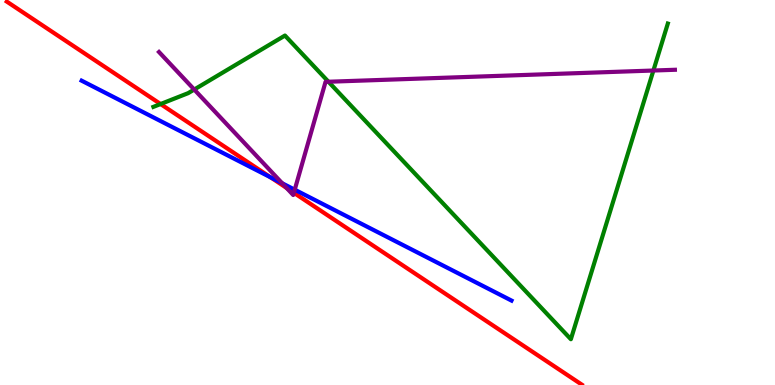[{'lines': ['blue', 'red'], 'intersections': [{'x': 3.49, 'y': 5.39}]}, {'lines': ['green', 'red'], 'intersections': [{'x': 2.07, 'y': 7.3}]}, {'lines': ['purple', 'red'], 'intersections': [{'x': 3.7, 'y': 5.12}, {'x': 3.79, 'y': 4.99}]}, {'lines': ['blue', 'green'], 'intersections': []}, {'lines': ['blue', 'purple'], 'intersections': [{'x': 3.64, 'y': 5.24}, {'x': 3.8, 'y': 5.07}]}, {'lines': ['green', 'purple'], 'intersections': [{'x': 2.51, 'y': 7.67}, {'x': 4.24, 'y': 7.88}, {'x': 8.43, 'y': 8.17}]}]